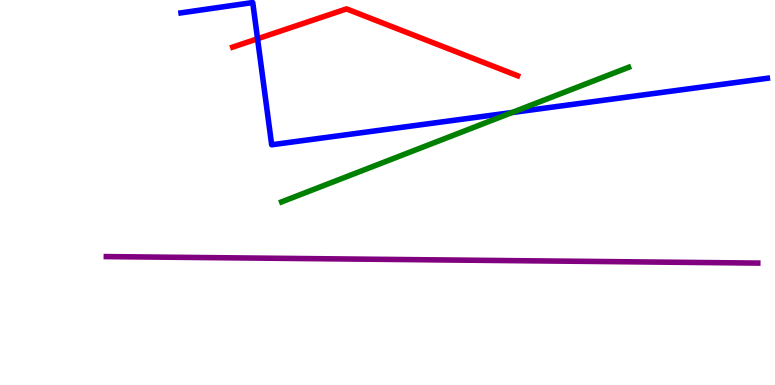[{'lines': ['blue', 'red'], 'intersections': [{'x': 3.32, 'y': 8.99}]}, {'lines': ['green', 'red'], 'intersections': []}, {'lines': ['purple', 'red'], 'intersections': []}, {'lines': ['blue', 'green'], 'intersections': [{'x': 6.61, 'y': 7.08}]}, {'lines': ['blue', 'purple'], 'intersections': []}, {'lines': ['green', 'purple'], 'intersections': []}]